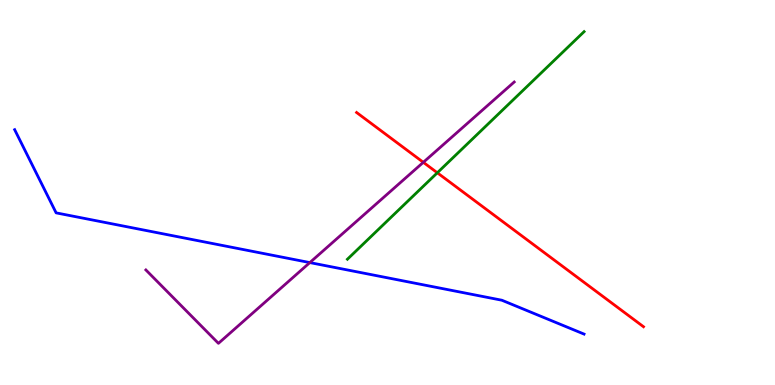[{'lines': ['blue', 'red'], 'intersections': []}, {'lines': ['green', 'red'], 'intersections': [{'x': 5.64, 'y': 5.51}]}, {'lines': ['purple', 'red'], 'intersections': [{'x': 5.46, 'y': 5.78}]}, {'lines': ['blue', 'green'], 'intersections': []}, {'lines': ['blue', 'purple'], 'intersections': [{'x': 4.0, 'y': 3.18}]}, {'lines': ['green', 'purple'], 'intersections': []}]